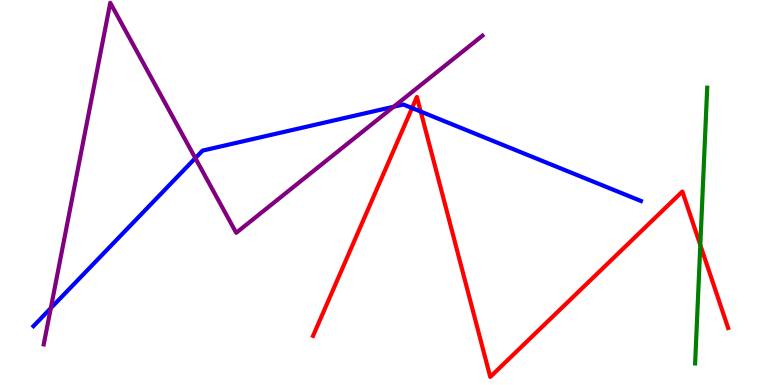[{'lines': ['blue', 'red'], 'intersections': [{'x': 5.32, 'y': 7.19}, {'x': 5.43, 'y': 7.1}]}, {'lines': ['green', 'red'], 'intersections': [{'x': 9.04, 'y': 3.64}]}, {'lines': ['purple', 'red'], 'intersections': []}, {'lines': ['blue', 'green'], 'intersections': []}, {'lines': ['blue', 'purple'], 'intersections': [{'x': 0.655, 'y': 2.0}, {'x': 2.52, 'y': 5.89}, {'x': 5.08, 'y': 7.23}]}, {'lines': ['green', 'purple'], 'intersections': []}]